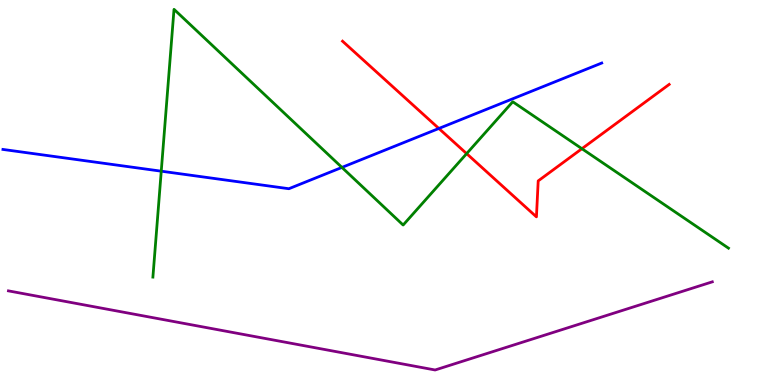[{'lines': ['blue', 'red'], 'intersections': [{'x': 5.66, 'y': 6.66}]}, {'lines': ['green', 'red'], 'intersections': [{'x': 6.02, 'y': 6.01}, {'x': 7.51, 'y': 6.14}]}, {'lines': ['purple', 'red'], 'intersections': []}, {'lines': ['blue', 'green'], 'intersections': [{'x': 2.08, 'y': 5.55}, {'x': 4.41, 'y': 5.65}]}, {'lines': ['blue', 'purple'], 'intersections': []}, {'lines': ['green', 'purple'], 'intersections': []}]